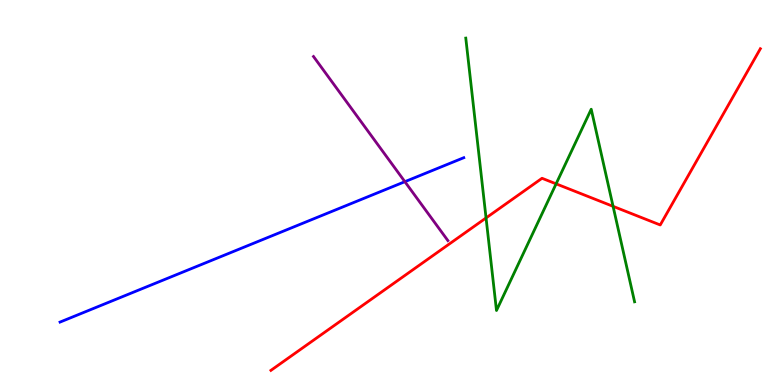[{'lines': ['blue', 'red'], 'intersections': []}, {'lines': ['green', 'red'], 'intersections': [{'x': 6.27, 'y': 4.34}, {'x': 7.18, 'y': 5.22}, {'x': 7.91, 'y': 4.64}]}, {'lines': ['purple', 'red'], 'intersections': []}, {'lines': ['blue', 'green'], 'intersections': []}, {'lines': ['blue', 'purple'], 'intersections': [{'x': 5.22, 'y': 5.28}]}, {'lines': ['green', 'purple'], 'intersections': []}]